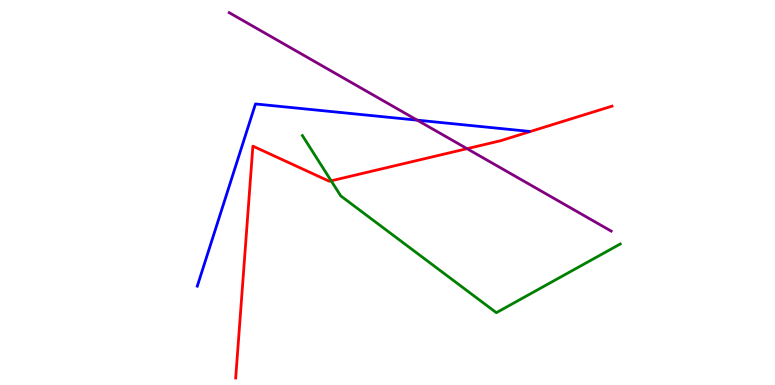[{'lines': ['blue', 'red'], 'intersections': []}, {'lines': ['green', 'red'], 'intersections': [{'x': 4.27, 'y': 5.3}]}, {'lines': ['purple', 'red'], 'intersections': [{'x': 6.03, 'y': 6.14}]}, {'lines': ['blue', 'green'], 'intersections': []}, {'lines': ['blue', 'purple'], 'intersections': [{'x': 5.38, 'y': 6.88}]}, {'lines': ['green', 'purple'], 'intersections': []}]